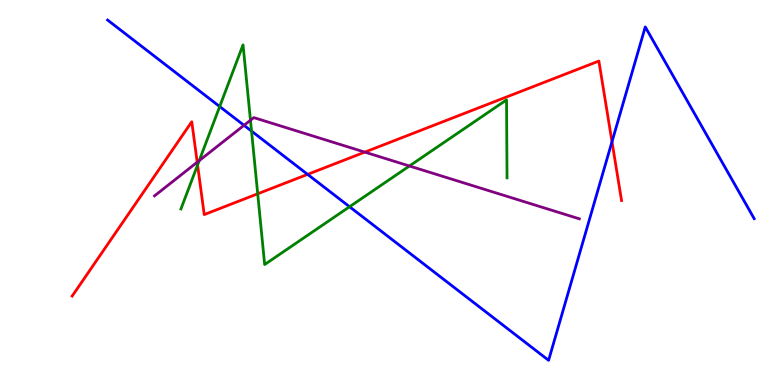[{'lines': ['blue', 'red'], 'intersections': [{'x': 3.97, 'y': 5.47}, {'x': 7.9, 'y': 6.32}]}, {'lines': ['green', 'red'], 'intersections': [{'x': 2.55, 'y': 5.71}, {'x': 3.33, 'y': 4.97}]}, {'lines': ['purple', 'red'], 'intersections': [{'x': 2.54, 'y': 5.79}, {'x': 4.71, 'y': 6.05}]}, {'lines': ['blue', 'green'], 'intersections': [{'x': 2.83, 'y': 7.23}, {'x': 3.25, 'y': 6.59}, {'x': 4.51, 'y': 4.63}]}, {'lines': ['blue', 'purple'], 'intersections': [{'x': 3.15, 'y': 6.75}]}, {'lines': ['green', 'purple'], 'intersections': [{'x': 2.57, 'y': 5.83}, {'x': 3.23, 'y': 6.88}, {'x': 5.28, 'y': 5.69}]}]